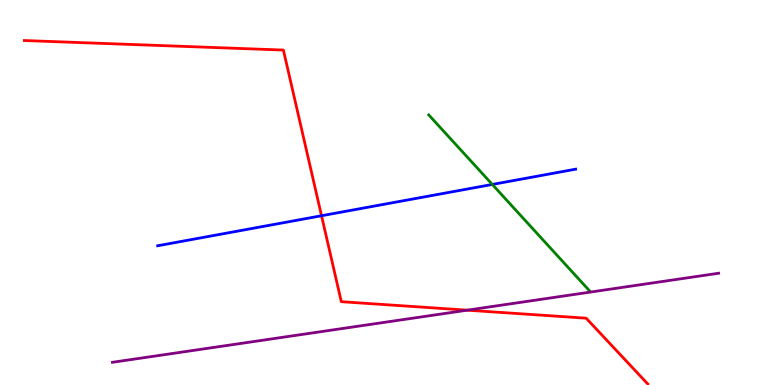[{'lines': ['blue', 'red'], 'intersections': [{'x': 4.15, 'y': 4.4}]}, {'lines': ['green', 'red'], 'intersections': []}, {'lines': ['purple', 'red'], 'intersections': [{'x': 6.03, 'y': 1.94}]}, {'lines': ['blue', 'green'], 'intersections': [{'x': 6.35, 'y': 5.21}]}, {'lines': ['blue', 'purple'], 'intersections': []}, {'lines': ['green', 'purple'], 'intersections': []}]